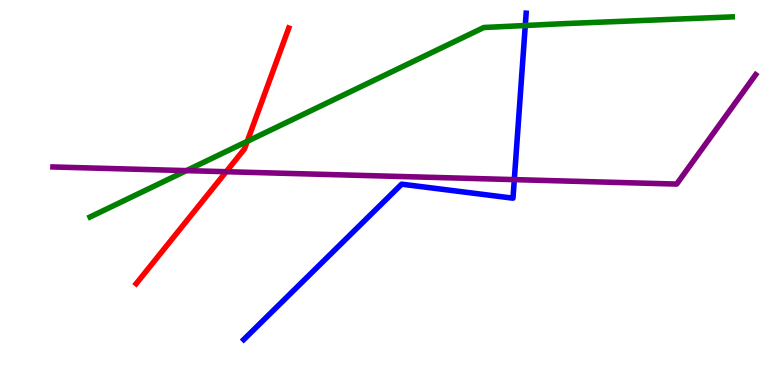[{'lines': ['blue', 'red'], 'intersections': []}, {'lines': ['green', 'red'], 'intersections': [{'x': 3.19, 'y': 6.33}]}, {'lines': ['purple', 'red'], 'intersections': [{'x': 2.92, 'y': 5.54}]}, {'lines': ['blue', 'green'], 'intersections': [{'x': 6.78, 'y': 9.34}]}, {'lines': ['blue', 'purple'], 'intersections': [{'x': 6.64, 'y': 5.33}]}, {'lines': ['green', 'purple'], 'intersections': [{'x': 2.41, 'y': 5.57}]}]